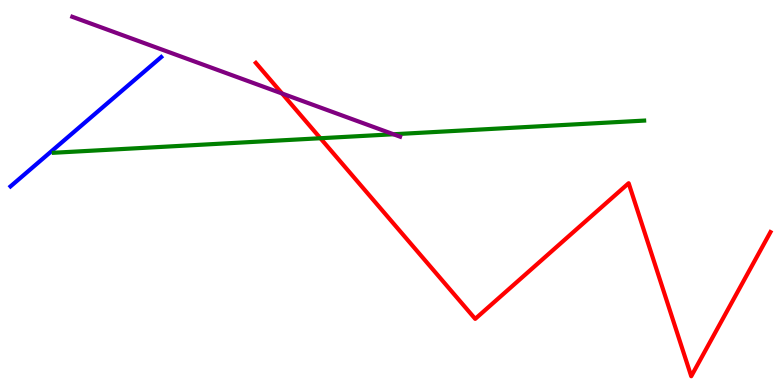[{'lines': ['blue', 'red'], 'intersections': []}, {'lines': ['green', 'red'], 'intersections': [{'x': 4.13, 'y': 6.41}]}, {'lines': ['purple', 'red'], 'intersections': [{'x': 3.64, 'y': 7.57}]}, {'lines': ['blue', 'green'], 'intersections': []}, {'lines': ['blue', 'purple'], 'intersections': []}, {'lines': ['green', 'purple'], 'intersections': [{'x': 5.08, 'y': 6.51}]}]